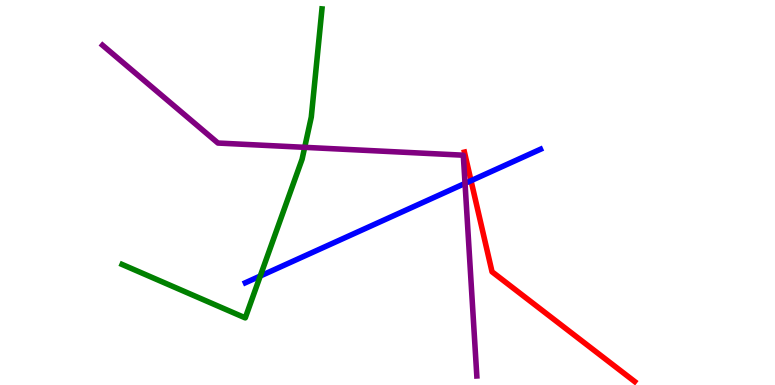[{'lines': ['blue', 'red'], 'intersections': [{'x': 6.08, 'y': 5.31}]}, {'lines': ['green', 'red'], 'intersections': []}, {'lines': ['purple', 'red'], 'intersections': []}, {'lines': ['blue', 'green'], 'intersections': [{'x': 3.36, 'y': 2.83}]}, {'lines': ['blue', 'purple'], 'intersections': [{'x': 6.0, 'y': 5.24}]}, {'lines': ['green', 'purple'], 'intersections': [{'x': 3.93, 'y': 6.17}]}]